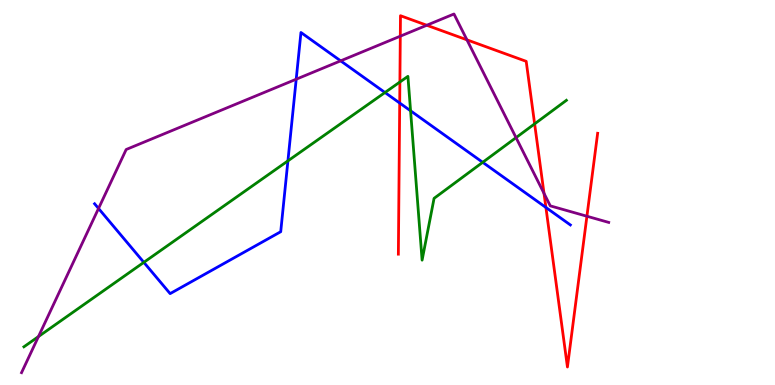[{'lines': ['blue', 'red'], 'intersections': [{'x': 5.16, 'y': 7.32}, {'x': 7.04, 'y': 4.61}]}, {'lines': ['green', 'red'], 'intersections': [{'x': 5.16, 'y': 7.87}, {'x': 6.9, 'y': 6.78}]}, {'lines': ['purple', 'red'], 'intersections': [{'x': 5.17, 'y': 9.06}, {'x': 5.51, 'y': 9.34}, {'x': 6.03, 'y': 8.97}, {'x': 7.02, 'y': 4.98}, {'x': 7.57, 'y': 4.38}]}, {'lines': ['blue', 'green'], 'intersections': [{'x': 1.86, 'y': 3.19}, {'x': 3.72, 'y': 5.82}, {'x': 4.97, 'y': 7.6}, {'x': 5.3, 'y': 7.12}, {'x': 6.23, 'y': 5.78}]}, {'lines': ['blue', 'purple'], 'intersections': [{'x': 1.27, 'y': 4.59}, {'x': 3.82, 'y': 7.94}, {'x': 4.4, 'y': 8.42}]}, {'lines': ['green', 'purple'], 'intersections': [{'x': 0.496, 'y': 1.26}, {'x': 6.66, 'y': 6.43}]}]